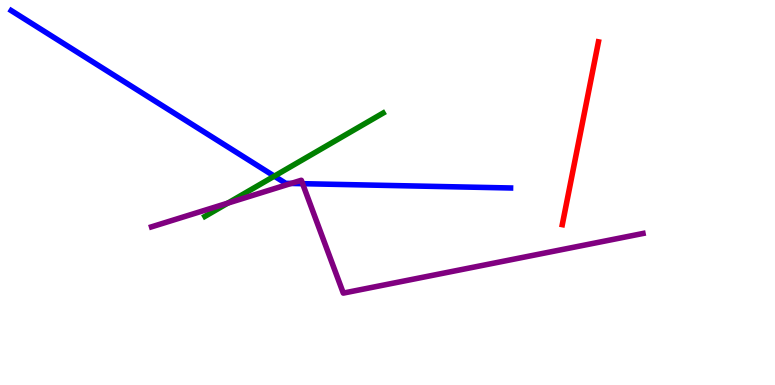[{'lines': ['blue', 'red'], 'intersections': []}, {'lines': ['green', 'red'], 'intersections': []}, {'lines': ['purple', 'red'], 'intersections': []}, {'lines': ['blue', 'green'], 'intersections': [{'x': 3.54, 'y': 5.42}]}, {'lines': ['blue', 'purple'], 'intersections': [{'x': 3.76, 'y': 5.24}, {'x': 3.9, 'y': 5.23}]}, {'lines': ['green', 'purple'], 'intersections': [{'x': 2.94, 'y': 4.72}]}]